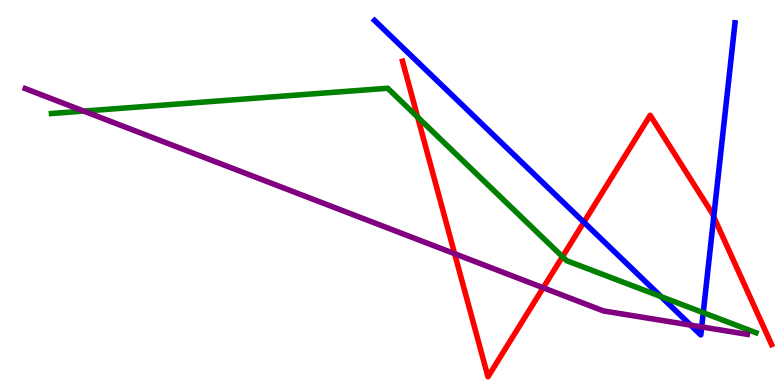[{'lines': ['blue', 'red'], 'intersections': [{'x': 7.53, 'y': 4.23}, {'x': 9.21, 'y': 4.37}]}, {'lines': ['green', 'red'], 'intersections': [{'x': 5.39, 'y': 6.96}, {'x': 7.26, 'y': 3.33}]}, {'lines': ['purple', 'red'], 'intersections': [{'x': 5.87, 'y': 3.41}, {'x': 7.01, 'y': 2.53}]}, {'lines': ['blue', 'green'], 'intersections': [{'x': 8.53, 'y': 2.3}, {'x': 9.07, 'y': 1.88}]}, {'lines': ['blue', 'purple'], 'intersections': [{'x': 8.91, 'y': 1.56}, {'x': 9.05, 'y': 1.51}]}, {'lines': ['green', 'purple'], 'intersections': [{'x': 1.08, 'y': 7.11}]}]